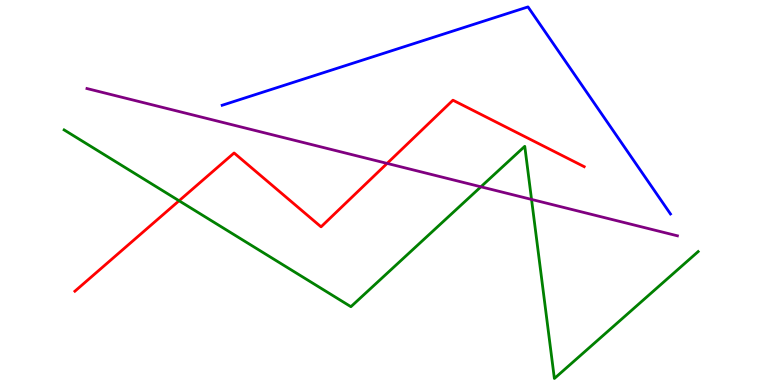[{'lines': ['blue', 'red'], 'intersections': []}, {'lines': ['green', 'red'], 'intersections': [{'x': 2.31, 'y': 4.79}]}, {'lines': ['purple', 'red'], 'intersections': [{'x': 5.0, 'y': 5.76}]}, {'lines': ['blue', 'green'], 'intersections': []}, {'lines': ['blue', 'purple'], 'intersections': []}, {'lines': ['green', 'purple'], 'intersections': [{'x': 6.21, 'y': 5.15}, {'x': 6.86, 'y': 4.82}]}]